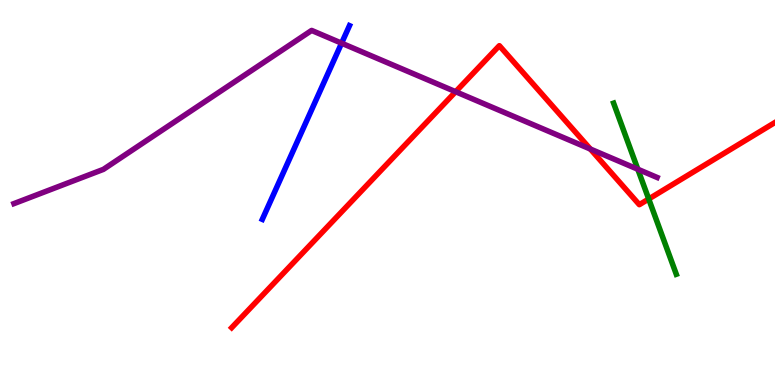[{'lines': ['blue', 'red'], 'intersections': []}, {'lines': ['green', 'red'], 'intersections': [{'x': 8.37, 'y': 4.83}]}, {'lines': ['purple', 'red'], 'intersections': [{'x': 5.88, 'y': 7.62}, {'x': 7.62, 'y': 6.13}]}, {'lines': ['blue', 'green'], 'intersections': []}, {'lines': ['blue', 'purple'], 'intersections': [{'x': 4.41, 'y': 8.88}]}, {'lines': ['green', 'purple'], 'intersections': [{'x': 8.23, 'y': 5.6}]}]